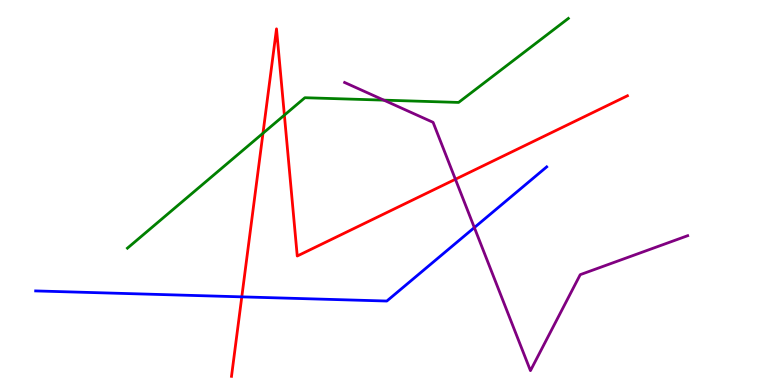[{'lines': ['blue', 'red'], 'intersections': [{'x': 3.12, 'y': 2.29}]}, {'lines': ['green', 'red'], 'intersections': [{'x': 3.39, 'y': 6.54}, {'x': 3.67, 'y': 7.01}]}, {'lines': ['purple', 'red'], 'intersections': [{'x': 5.88, 'y': 5.34}]}, {'lines': ['blue', 'green'], 'intersections': []}, {'lines': ['blue', 'purple'], 'intersections': [{'x': 6.12, 'y': 4.09}]}, {'lines': ['green', 'purple'], 'intersections': [{'x': 4.95, 'y': 7.4}]}]